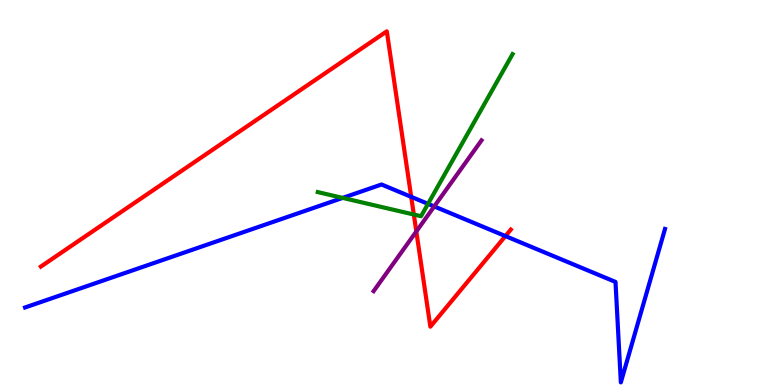[{'lines': ['blue', 'red'], 'intersections': [{'x': 5.31, 'y': 4.89}, {'x': 6.52, 'y': 3.87}]}, {'lines': ['green', 'red'], 'intersections': [{'x': 5.34, 'y': 4.43}]}, {'lines': ['purple', 'red'], 'intersections': [{'x': 5.37, 'y': 3.99}]}, {'lines': ['blue', 'green'], 'intersections': [{'x': 4.42, 'y': 4.86}, {'x': 5.52, 'y': 4.71}]}, {'lines': ['blue', 'purple'], 'intersections': [{'x': 5.6, 'y': 4.64}]}, {'lines': ['green', 'purple'], 'intersections': []}]